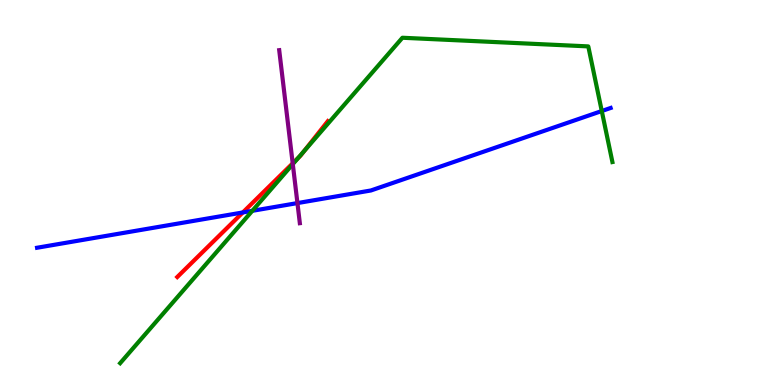[{'lines': ['blue', 'red'], 'intersections': [{'x': 3.13, 'y': 4.48}]}, {'lines': ['green', 'red'], 'intersections': [{'x': 3.85, 'y': 5.9}, {'x': 3.92, 'y': 6.08}]}, {'lines': ['purple', 'red'], 'intersections': [{'x': 3.78, 'y': 5.76}]}, {'lines': ['blue', 'green'], 'intersections': [{'x': 3.26, 'y': 4.52}, {'x': 7.76, 'y': 7.12}]}, {'lines': ['blue', 'purple'], 'intersections': [{'x': 3.84, 'y': 4.73}]}, {'lines': ['green', 'purple'], 'intersections': [{'x': 3.78, 'y': 5.74}]}]